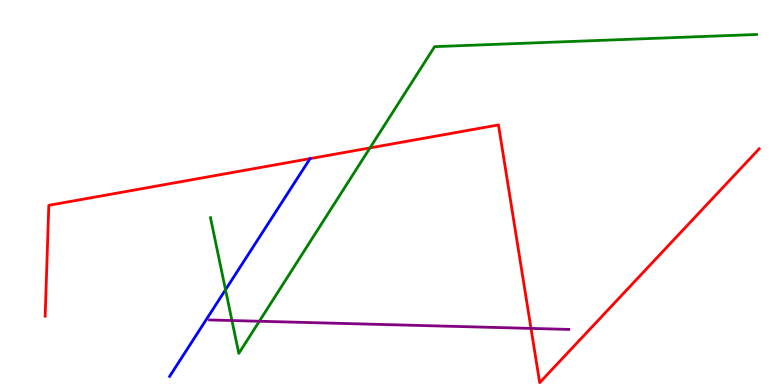[{'lines': ['blue', 'red'], 'intersections': [{'x': 4.0, 'y': 5.88}]}, {'lines': ['green', 'red'], 'intersections': [{'x': 4.77, 'y': 6.16}]}, {'lines': ['purple', 'red'], 'intersections': [{'x': 6.85, 'y': 1.47}]}, {'lines': ['blue', 'green'], 'intersections': [{'x': 2.91, 'y': 2.47}]}, {'lines': ['blue', 'purple'], 'intersections': []}, {'lines': ['green', 'purple'], 'intersections': [{'x': 2.99, 'y': 1.67}, {'x': 3.35, 'y': 1.66}]}]